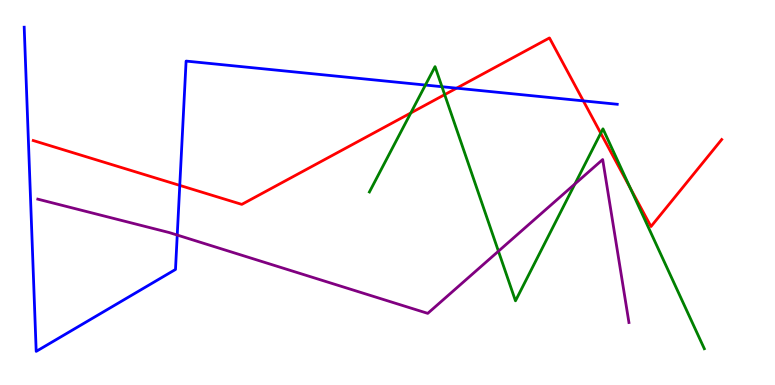[{'lines': ['blue', 'red'], 'intersections': [{'x': 2.32, 'y': 5.18}, {'x': 5.89, 'y': 7.71}, {'x': 7.53, 'y': 7.38}]}, {'lines': ['green', 'red'], 'intersections': [{'x': 5.3, 'y': 7.07}, {'x': 5.74, 'y': 7.54}, {'x': 7.75, 'y': 6.54}, {'x': 8.13, 'y': 5.12}]}, {'lines': ['purple', 'red'], 'intersections': []}, {'lines': ['blue', 'green'], 'intersections': [{'x': 5.49, 'y': 7.79}, {'x': 5.7, 'y': 7.75}]}, {'lines': ['blue', 'purple'], 'intersections': [{'x': 2.29, 'y': 3.89}]}, {'lines': ['green', 'purple'], 'intersections': [{'x': 6.43, 'y': 3.48}, {'x': 7.42, 'y': 5.22}]}]